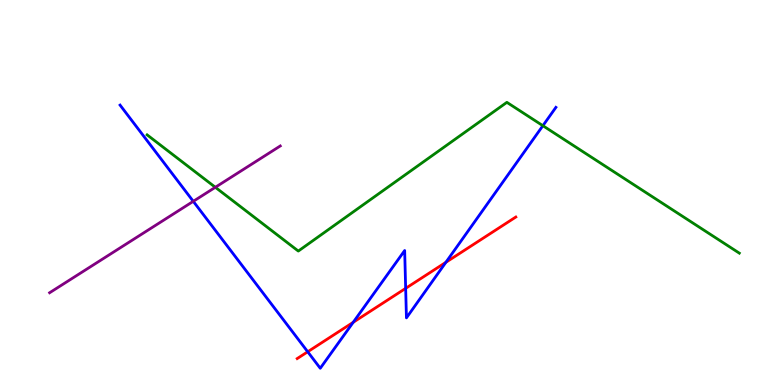[{'lines': ['blue', 'red'], 'intersections': [{'x': 3.97, 'y': 0.863}, {'x': 4.56, 'y': 1.63}, {'x': 5.23, 'y': 2.51}, {'x': 5.75, 'y': 3.19}]}, {'lines': ['green', 'red'], 'intersections': []}, {'lines': ['purple', 'red'], 'intersections': []}, {'lines': ['blue', 'green'], 'intersections': [{'x': 7.0, 'y': 6.74}]}, {'lines': ['blue', 'purple'], 'intersections': [{'x': 2.49, 'y': 4.77}]}, {'lines': ['green', 'purple'], 'intersections': [{'x': 2.78, 'y': 5.14}]}]